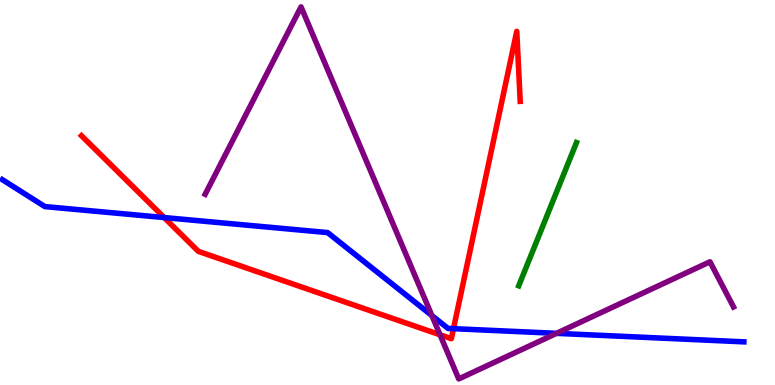[{'lines': ['blue', 'red'], 'intersections': [{'x': 2.12, 'y': 4.35}, {'x': 5.85, 'y': 1.46}]}, {'lines': ['green', 'red'], 'intersections': []}, {'lines': ['purple', 'red'], 'intersections': [{'x': 5.68, 'y': 1.3}]}, {'lines': ['blue', 'green'], 'intersections': []}, {'lines': ['blue', 'purple'], 'intersections': [{'x': 5.57, 'y': 1.8}, {'x': 7.18, 'y': 1.34}]}, {'lines': ['green', 'purple'], 'intersections': []}]